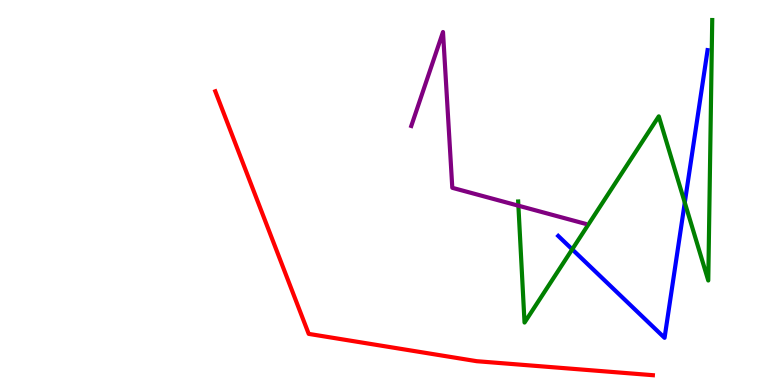[{'lines': ['blue', 'red'], 'intersections': []}, {'lines': ['green', 'red'], 'intersections': []}, {'lines': ['purple', 'red'], 'intersections': []}, {'lines': ['blue', 'green'], 'intersections': [{'x': 7.38, 'y': 3.52}, {'x': 8.84, 'y': 4.74}]}, {'lines': ['blue', 'purple'], 'intersections': []}, {'lines': ['green', 'purple'], 'intersections': [{'x': 6.69, 'y': 4.66}]}]